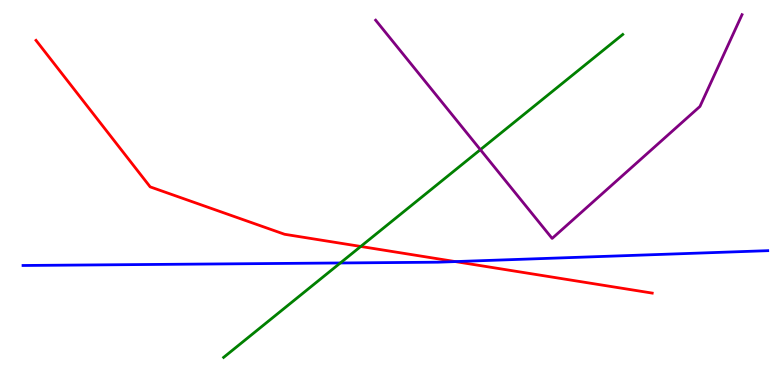[{'lines': ['blue', 'red'], 'intersections': [{'x': 5.87, 'y': 3.21}]}, {'lines': ['green', 'red'], 'intersections': [{'x': 4.65, 'y': 3.6}]}, {'lines': ['purple', 'red'], 'intersections': []}, {'lines': ['blue', 'green'], 'intersections': [{'x': 4.39, 'y': 3.17}]}, {'lines': ['blue', 'purple'], 'intersections': []}, {'lines': ['green', 'purple'], 'intersections': [{'x': 6.2, 'y': 6.11}]}]